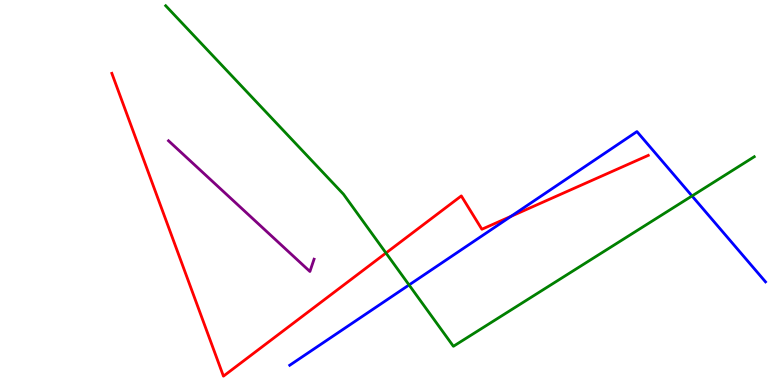[{'lines': ['blue', 'red'], 'intersections': [{'x': 6.59, 'y': 4.38}]}, {'lines': ['green', 'red'], 'intersections': [{'x': 4.98, 'y': 3.43}]}, {'lines': ['purple', 'red'], 'intersections': []}, {'lines': ['blue', 'green'], 'intersections': [{'x': 5.28, 'y': 2.6}, {'x': 8.93, 'y': 4.91}]}, {'lines': ['blue', 'purple'], 'intersections': []}, {'lines': ['green', 'purple'], 'intersections': []}]